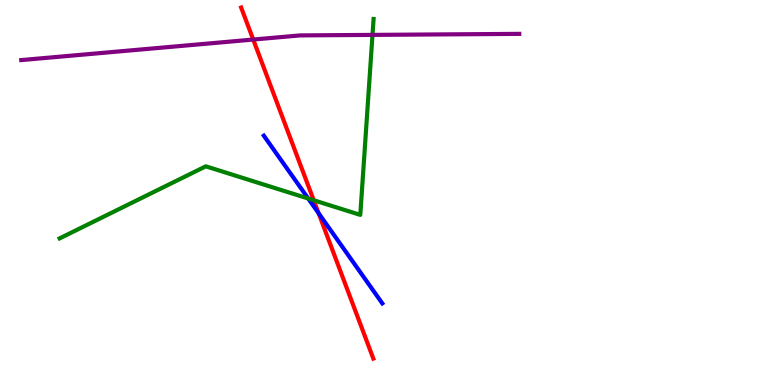[{'lines': ['blue', 'red'], 'intersections': [{'x': 4.11, 'y': 4.46}]}, {'lines': ['green', 'red'], 'intersections': [{'x': 4.05, 'y': 4.8}]}, {'lines': ['purple', 'red'], 'intersections': [{'x': 3.27, 'y': 8.97}]}, {'lines': ['blue', 'green'], 'intersections': [{'x': 3.98, 'y': 4.84}]}, {'lines': ['blue', 'purple'], 'intersections': []}, {'lines': ['green', 'purple'], 'intersections': [{'x': 4.81, 'y': 9.09}]}]